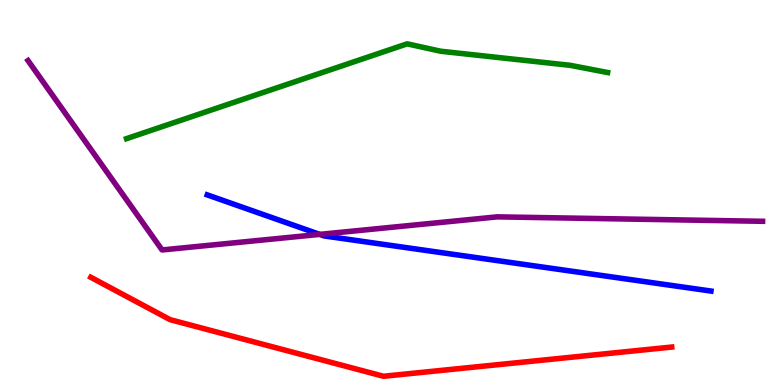[{'lines': ['blue', 'red'], 'intersections': []}, {'lines': ['green', 'red'], 'intersections': []}, {'lines': ['purple', 'red'], 'intersections': []}, {'lines': ['blue', 'green'], 'intersections': []}, {'lines': ['blue', 'purple'], 'intersections': [{'x': 4.13, 'y': 3.91}]}, {'lines': ['green', 'purple'], 'intersections': []}]